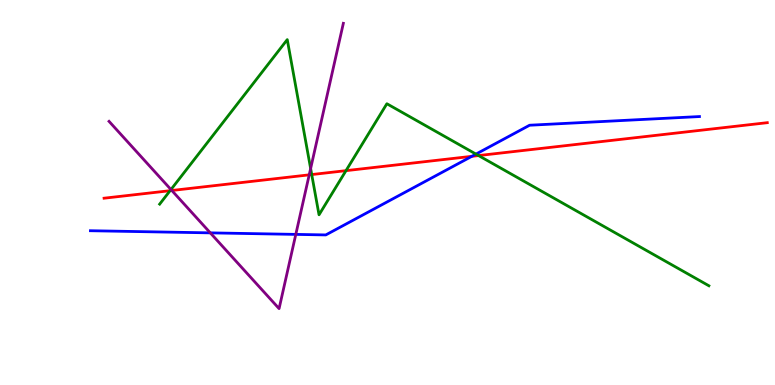[{'lines': ['blue', 'red'], 'intersections': [{'x': 6.09, 'y': 5.94}]}, {'lines': ['green', 'red'], 'intersections': [{'x': 2.19, 'y': 5.05}, {'x': 4.02, 'y': 5.47}, {'x': 4.46, 'y': 5.57}, {'x': 6.17, 'y': 5.96}]}, {'lines': ['purple', 'red'], 'intersections': [{'x': 2.22, 'y': 5.05}, {'x': 3.99, 'y': 5.46}]}, {'lines': ['blue', 'green'], 'intersections': [{'x': 6.14, 'y': 6.0}]}, {'lines': ['blue', 'purple'], 'intersections': [{'x': 2.71, 'y': 3.95}, {'x': 3.82, 'y': 3.91}]}, {'lines': ['green', 'purple'], 'intersections': [{'x': 2.21, 'y': 5.08}, {'x': 4.01, 'y': 5.62}]}]